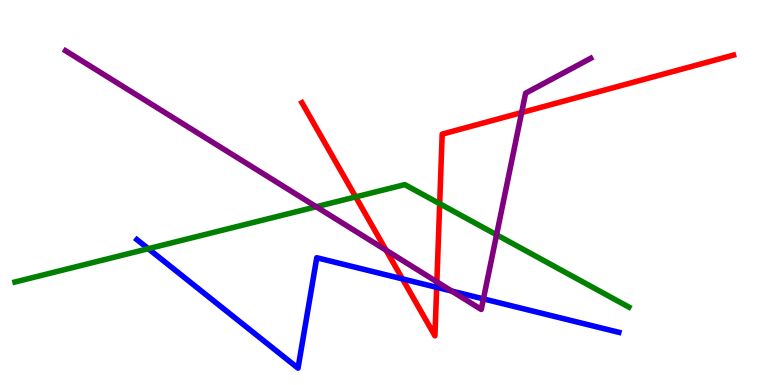[{'lines': ['blue', 'red'], 'intersections': [{'x': 5.19, 'y': 2.76}, {'x': 5.63, 'y': 2.54}]}, {'lines': ['green', 'red'], 'intersections': [{'x': 4.59, 'y': 4.89}, {'x': 5.67, 'y': 4.71}]}, {'lines': ['purple', 'red'], 'intersections': [{'x': 4.98, 'y': 3.5}, {'x': 5.64, 'y': 2.68}, {'x': 6.73, 'y': 7.08}]}, {'lines': ['blue', 'green'], 'intersections': [{'x': 1.91, 'y': 3.54}]}, {'lines': ['blue', 'purple'], 'intersections': [{'x': 5.83, 'y': 2.44}, {'x': 6.24, 'y': 2.24}]}, {'lines': ['green', 'purple'], 'intersections': [{'x': 4.08, 'y': 4.63}, {'x': 6.41, 'y': 3.9}]}]